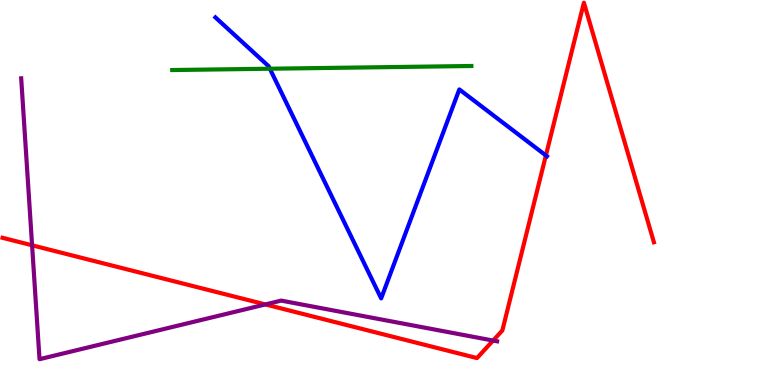[{'lines': ['blue', 'red'], 'intersections': [{'x': 7.04, 'y': 5.96}]}, {'lines': ['green', 'red'], 'intersections': []}, {'lines': ['purple', 'red'], 'intersections': [{'x': 0.414, 'y': 3.63}, {'x': 3.42, 'y': 2.09}, {'x': 6.36, 'y': 1.15}]}, {'lines': ['blue', 'green'], 'intersections': [{'x': 3.48, 'y': 8.22}]}, {'lines': ['blue', 'purple'], 'intersections': []}, {'lines': ['green', 'purple'], 'intersections': []}]